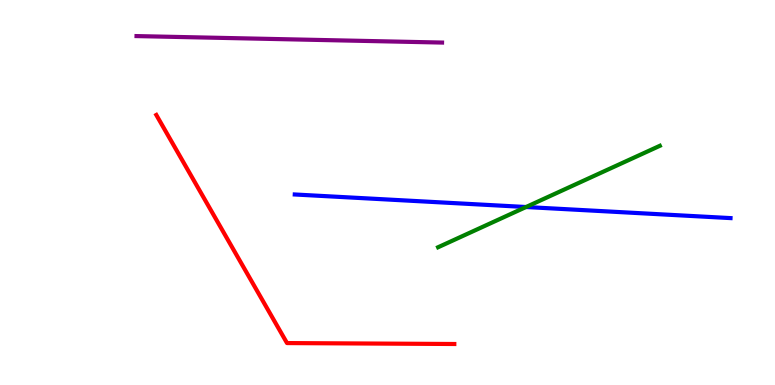[{'lines': ['blue', 'red'], 'intersections': []}, {'lines': ['green', 'red'], 'intersections': []}, {'lines': ['purple', 'red'], 'intersections': []}, {'lines': ['blue', 'green'], 'intersections': [{'x': 6.79, 'y': 4.62}]}, {'lines': ['blue', 'purple'], 'intersections': []}, {'lines': ['green', 'purple'], 'intersections': []}]